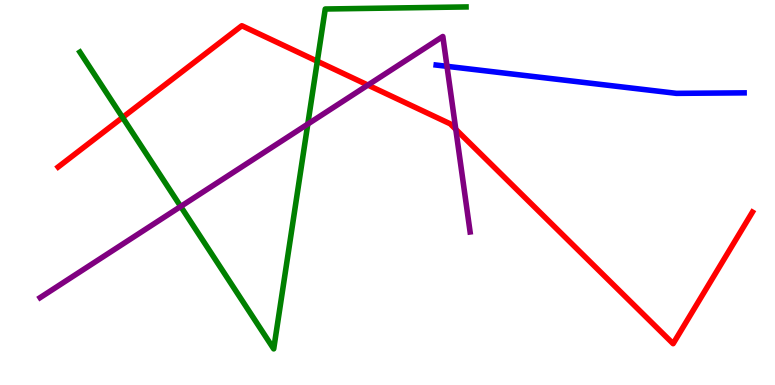[{'lines': ['blue', 'red'], 'intersections': []}, {'lines': ['green', 'red'], 'intersections': [{'x': 1.58, 'y': 6.95}, {'x': 4.09, 'y': 8.41}]}, {'lines': ['purple', 'red'], 'intersections': [{'x': 4.75, 'y': 7.79}, {'x': 5.88, 'y': 6.64}]}, {'lines': ['blue', 'green'], 'intersections': []}, {'lines': ['blue', 'purple'], 'intersections': [{'x': 5.77, 'y': 8.28}]}, {'lines': ['green', 'purple'], 'intersections': [{'x': 2.33, 'y': 4.64}, {'x': 3.97, 'y': 6.78}]}]